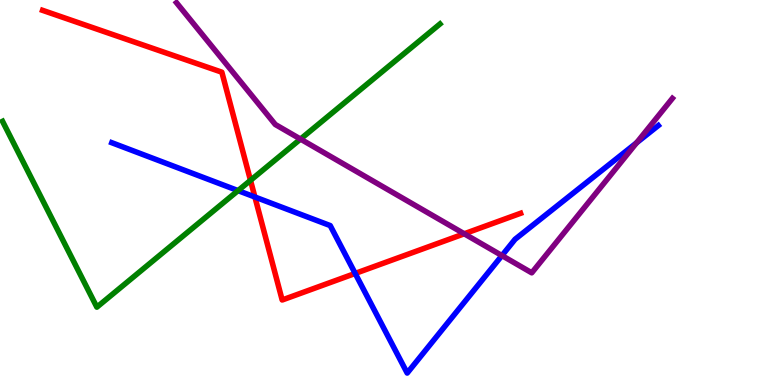[{'lines': ['blue', 'red'], 'intersections': [{'x': 3.29, 'y': 4.88}, {'x': 4.58, 'y': 2.9}]}, {'lines': ['green', 'red'], 'intersections': [{'x': 3.23, 'y': 5.32}]}, {'lines': ['purple', 'red'], 'intersections': [{'x': 5.99, 'y': 3.93}]}, {'lines': ['blue', 'green'], 'intersections': [{'x': 3.07, 'y': 5.05}]}, {'lines': ['blue', 'purple'], 'intersections': [{'x': 6.48, 'y': 3.36}, {'x': 8.21, 'y': 6.29}]}, {'lines': ['green', 'purple'], 'intersections': [{'x': 3.88, 'y': 6.39}]}]